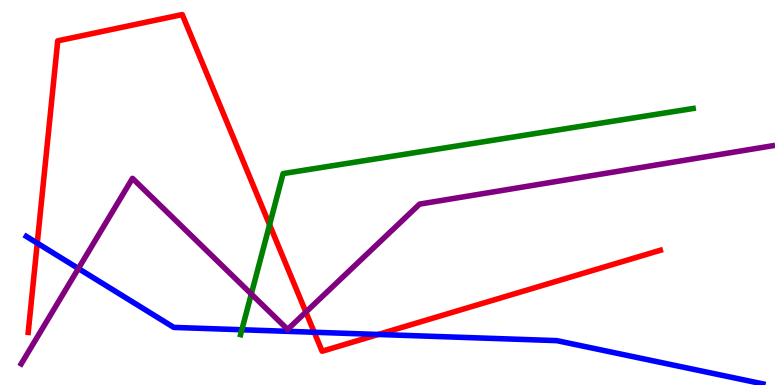[{'lines': ['blue', 'red'], 'intersections': [{'x': 0.481, 'y': 3.68}, {'x': 4.05, 'y': 1.37}, {'x': 4.88, 'y': 1.31}]}, {'lines': ['green', 'red'], 'intersections': [{'x': 3.48, 'y': 4.16}]}, {'lines': ['purple', 'red'], 'intersections': [{'x': 3.95, 'y': 1.89}]}, {'lines': ['blue', 'green'], 'intersections': [{'x': 3.12, 'y': 1.43}]}, {'lines': ['blue', 'purple'], 'intersections': [{'x': 1.01, 'y': 3.03}]}, {'lines': ['green', 'purple'], 'intersections': [{'x': 3.24, 'y': 2.36}]}]